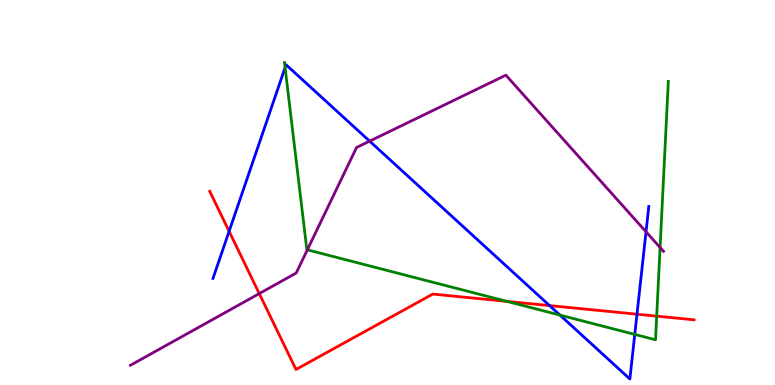[{'lines': ['blue', 'red'], 'intersections': [{'x': 2.96, 'y': 3.99}, {'x': 7.09, 'y': 2.06}, {'x': 8.22, 'y': 1.84}]}, {'lines': ['green', 'red'], 'intersections': [{'x': 6.54, 'y': 2.17}, {'x': 8.47, 'y': 1.79}]}, {'lines': ['purple', 'red'], 'intersections': [{'x': 3.35, 'y': 2.37}]}, {'lines': ['blue', 'green'], 'intersections': [{'x': 3.68, 'y': 8.24}, {'x': 7.23, 'y': 1.82}, {'x': 8.19, 'y': 1.31}]}, {'lines': ['blue', 'purple'], 'intersections': [{'x': 4.77, 'y': 6.33}, {'x': 8.34, 'y': 3.98}]}, {'lines': ['green', 'purple'], 'intersections': [{'x': 3.97, 'y': 3.51}, {'x': 8.52, 'y': 3.57}]}]